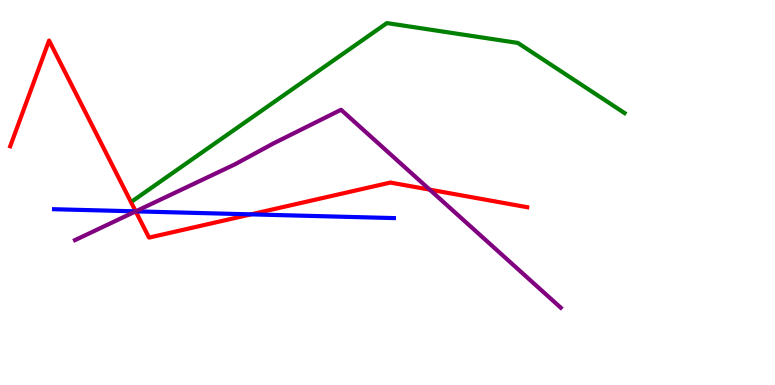[{'lines': ['blue', 'red'], 'intersections': [{'x': 1.75, 'y': 4.51}, {'x': 3.24, 'y': 4.43}]}, {'lines': ['green', 'red'], 'intersections': []}, {'lines': ['purple', 'red'], 'intersections': [{'x': 1.75, 'y': 4.51}, {'x': 5.54, 'y': 5.07}]}, {'lines': ['blue', 'green'], 'intersections': []}, {'lines': ['blue', 'purple'], 'intersections': [{'x': 1.75, 'y': 4.51}]}, {'lines': ['green', 'purple'], 'intersections': []}]